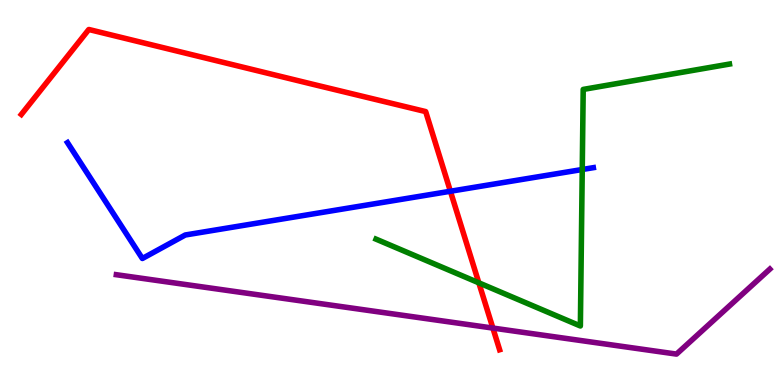[{'lines': ['blue', 'red'], 'intersections': [{'x': 5.81, 'y': 5.03}]}, {'lines': ['green', 'red'], 'intersections': [{'x': 6.18, 'y': 2.65}]}, {'lines': ['purple', 'red'], 'intersections': [{'x': 6.36, 'y': 1.48}]}, {'lines': ['blue', 'green'], 'intersections': [{'x': 7.51, 'y': 5.6}]}, {'lines': ['blue', 'purple'], 'intersections': []}, {'lines': ['green', 'purple'], 'intersections': []}]